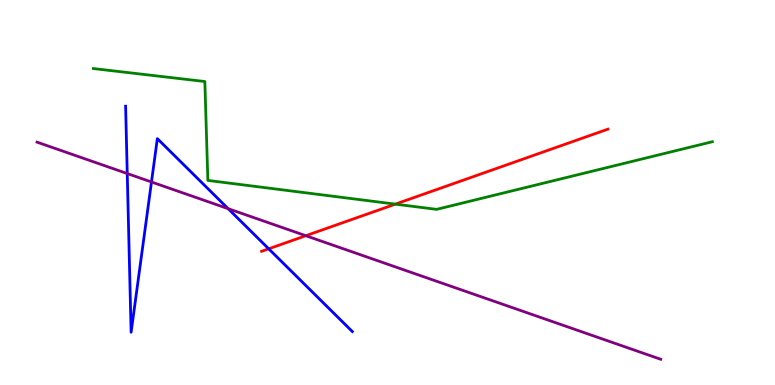[{'lines': ['blue', 'red'], 'intersections': [{'x': 3.47, 'y': 3.54}]}, {'lines': ['green', 'red'], 'intersections': [{'x': 5.1, 'y': 4.7}]}, {'lines': ['purple', 'red'], 'intersections': [{'x': 3.95, 'y': 3.88}]}, {'lines': ['blue', 'green'], 'intersections': []}, {'lines': ['blue', 'purple'], 'intersections': [{'x': 1.64, 'y': 5.49}, {'x': 1.95, 'y': 5.27}, {'x': 2.94, 'y': 4.58}]}, {'lines': ['green', 'purple'], 'intersections': []}]